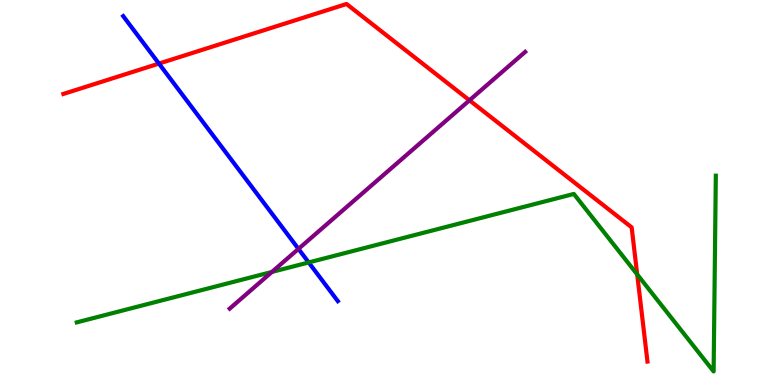[{'lines': ['blue', 'red'], 'intersections': [{'x': 2.05, 'y': 8.35}]}, {'lines': ['green', 'red'], 'intersections': [{'x': 8.22, 'y': 2.87}]}, {'lines': ['purple', 'red'], 'intersections': [{'x': 6.06, 'y': 7.39}]}, {'lines': ['blue', 'green'], 'intersections': [{'x': 3.98, 'y': 3.18}]}, {'lines': ['blue', 'purple'], 'intersections': [{'x': 3.85, 'y': 3.54}]}, {'lines': ['green', 'purple'], 'intersections': [{'x': 3.51, 'y': 2.94}]}]